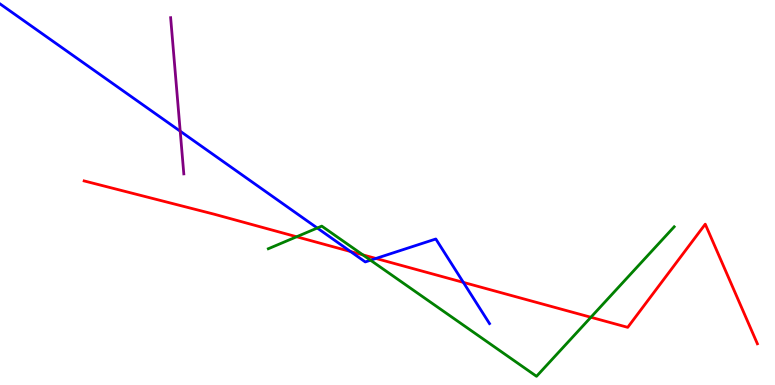[{'lines': ['blue', 'red'], 'intersections': [{'x': 4.52, 'y': 3.47}, {'x': 4.85, 'y': 3.29}, {'x': 5.98, 'y': 2.67}]}, {'lines': ['green', 'red'], 'intersections': [{'x': 3.83, 'y': 3.85}, {'x': 4.68, 'y': 3.38}, {'x': 7.62, 'y': 1.76}]}, {'lines': ['purple', 'red'], 'intersections': []}, {'lines': ['blue', 'green'], 'intersections': [{'x': 4.09, 'y': 4.08}, {'x': 4.78, 'y': 3.24}]}, {'lines': ['blue', 'purple'], 'intersections': [{'x': 2.33, 'y': 6.59}]}, {'lines': ['green', 'purple'], 'intersections': []}]